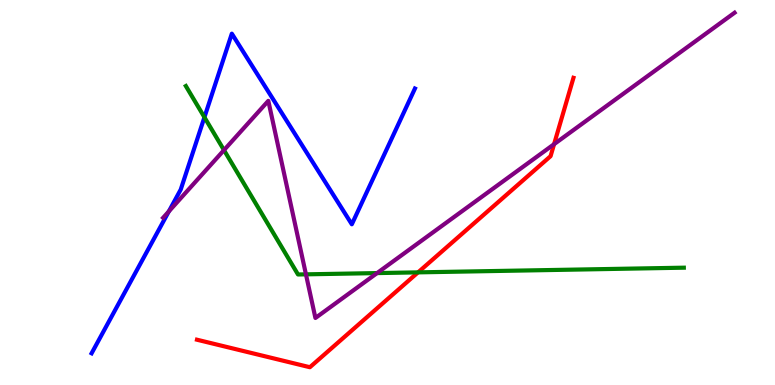[{'lines': ['blue', 'red'], 'intersections': []}, {'lines': ['green', 'red'], 'intersections': [{'x': 5.39, 'y': 2.93}]}, {'lines': ['purple', 'red'], 'intersections': [{'x': 7.15, 'y': 6.26}]}, {'lines': ['blue', 'green'], 'intersections': [{'x': 2.64, 'y': 6.95}]}, {'lines': ['blue', 'purple'], 'intersections': [{'x': 2.18, 'y': 4.51}]}, {'lines': ['green', 'purple'], 'intersections': [{'x': 2.89, 'y': 6.1}, {'x': 3.95, 'y': 2.87}, {'x': 4.87, 'y': 2.91}]}]